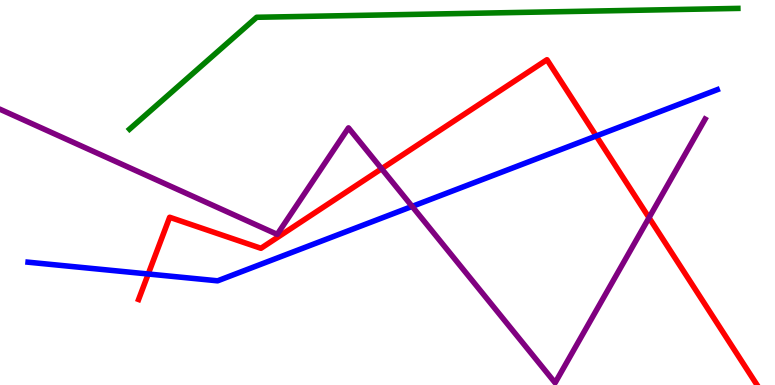[{'lines': ['blue', 'red'], 'intersections': [{'x': 1.91, 'y': 2.88}, {'x': 7.69, 'y': 6.47}]}, {'lines': ['green', 'red'], 'intersections': []}, {'lines': ['purple', 'red'], 'intersections': [{'x': 4.92, 'y': 5.62}, {'x': 8.37, 'y': 4.35}]}, {'lines': ['blue', 'green'], 'intersections': []}, {'lines': ['blue', 'purple'], 'intersections': [{'x': 5.32, 'y': 4.64}]}, {'lines': ['green', 'purple'], 'intersections': []}]